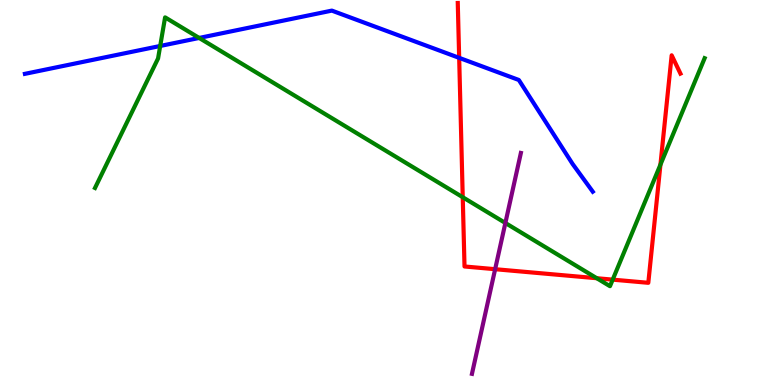[{'lines': ['blue', 'red'], 'intersections': [{'x': 5.92, 'y': 8.5}]}, {'lines': ['green', 'red'], 'intersections': [{'x': 5.97, 'y': 4.88}, {'x': 7.7, 'y': 2.77}, {'x': 7.91, 'y': 2.74}, {'x': 8.52, 'y': 5.72}]}, {'lines': ['purple', 'red'], 'intersections': [{'x': 6.39, 'y': 3.01}]}, {'lines': ['blue', 'green'], 'intersections': [{'x': 2.07, 'y': 8.81}, {'x': 2.57, 'y': 9.01}]}, {'lines': ['blue', 'purple'], 'intersections': []}, {'lines': ['green', 'purple'], 'intersections': [{'x': 6.52, 'y': 4.21}]}]